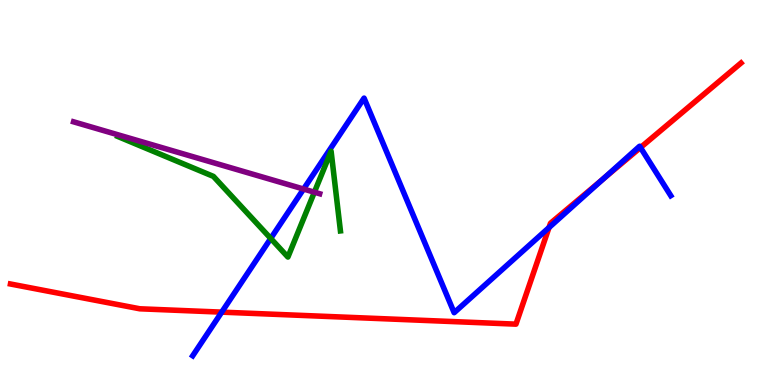[{'lines': ['blue', 'red'], 'intersections': [{'x': 2.86, 'y': 1.89}, {'x': 7.08, 'y': 4.09}, {'x': 7.78, 'y': 5.35}, {'x': 8.26, 'y': 6.17}]}, {'lines': ['green', 'red'], 'intersections': []}, {'lines': ['purple', 'red'], 'intersections': []}, {'lines': ['blue', 'green'], 'intersections': [{'x': 3.49, 'y': 3.81}]}, {'lines': ['blue', 'purple'], 'intersections': [{'x': 3.92, 'y': 5.09}]}, {'lines': ['green', 'purple'], 'intersections': [{'x': 4.06, 'y': 5.01}]}]